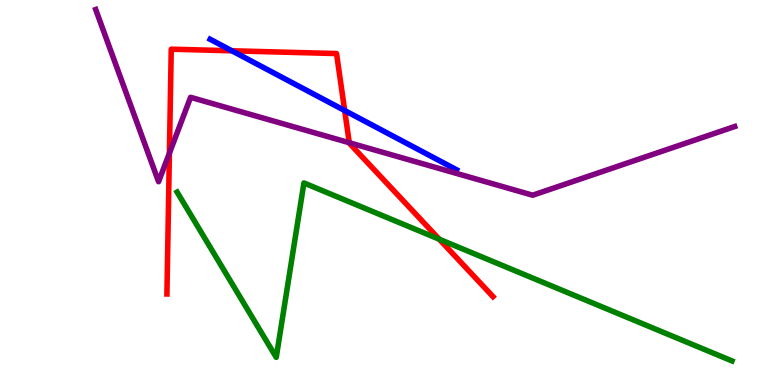[{'lines': ['blue', 'red'], 'intersections': [{'x': 2.99, 'y': 8.68}, {'x': 4.45, 'y': 7.13}]}, {'lines': ['green', 'red'], 'intersections': [{'x': 5.67, 'y': 3.79}]}, {'lines': ['purple', 'red'], 'intersections': [{'x': 2.19, 'y': 6.02}, {'x': 4.51, 'y': 6.29}]}, {'lines': ['blue', 'green'], 'intersections': []}, {'lines': ['blue', 'purple'], 'intersections': []}, {'lines': ['green', 'purple'], 'intersections': []}]